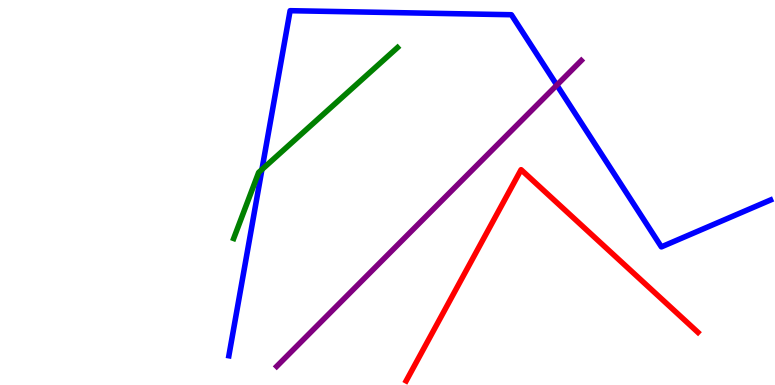[{'lines': ['blue', 'red'], 'intersections': []}, {'lines': ['green', 'red'], 'intersections': []}, {'lines': ['purple', 'red'], 'intersections': []}, {'lines': ['blue', 'green'], 'intersections': [{'x': 3.38, 'y': 5.6}]}, {'lines': ['blue', 'purple'], 'intersections': [{'x': 7.18, 'y': 7.79}]}, {'lines': ['green', 'purple'], 'intersections': []}]